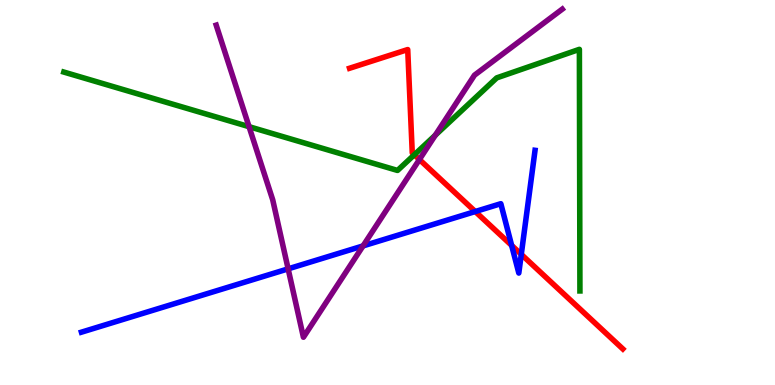[{'lines': ['blue', 'red'], 'intersections': [{'x': 6.13, 'y': 4.51}, {'x': 6.6, 'y': 3.63}, {'x': 6.73, 'y': 3.39}]}, {'lines': ['green', 'red'], 'intersections': [{'x': 5.35, 'y': 5.98}]}, {'lines': ['purple', 'red'], 'intersections': [{'x': 5.41, 'y': 5.86}]}, {'lines': ['blue', 'green'], 'intersections': []}, {'lines': ['blue', 'purple'], 'intersections': [{'x': 3.72, 'y': 3.02}, {'x': 4.68, 'y': 3.61}]}, {'lines': ['green', 'purple'], 'intersections': [{'x': 3.21, 'y': 6.71}, {'x': 5.62, 'y': 6.49}]}]